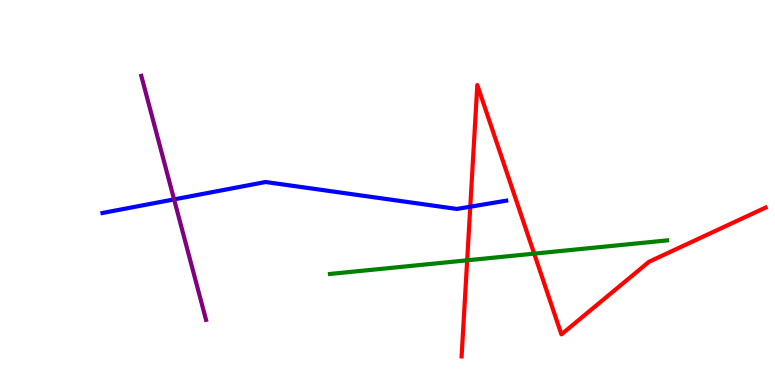[{'lines': ['blue', 'red'], 'intersections': [{'x': 6.07, 'y': 4.63}]}, {'lines': ['green', 'red'], 'intersections': [{'x': 6.03, 'y': 3.24}, {'x': 6.89, 'y': 3.41}]}, {'lines': ['purple', 'red'], 'intersections': []}, {'lines': ['blue', 'green'], 'intersections': []}, {'lines': ['blue', 'purple'], 'intersections': [{'x': 2.25, 'y': 4.82}]}, {'lines': ['green', 'purple'], 'intersections': []}]